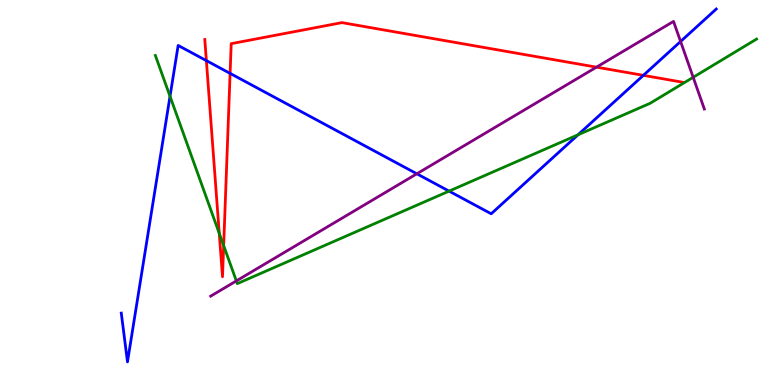[{'lines': ['blue', 'red'], 'intersections': [{'x': 2.66, 'y': 8.43}, {'x': 2.97, 'y': 8.09}, {'x': 8.3, 'y': 8.04}]}, {'lines': ['green', 'red'], 'intersections': [{'x': 2.83, 'y': 3.94}, {'x': 2.89, 'y': 3.62}]}, {'lines': ['purple', 'red'], 'intersections': [{'x': 7.7, 'y': 8.26}]}, {'lines': ['blue', 'green'], 'intersections': [{'x': 2.19, 'y': 7.5}, {'x': 5.79, 'y': 5.04}, {'x': 7.46, 'y': 6.5}]}, {'lines': ['blue', 'purple'], 'intersections': [{'x': 5.38, 'y': 5.49}, {'x': 8.78, 'y': 8.92}]}, {'lines': ['green', 'purple'], 'intersections': [{'x': 3.05, 'y': 2.7}, {'x': 8.94, 'y': 7.99}]}]